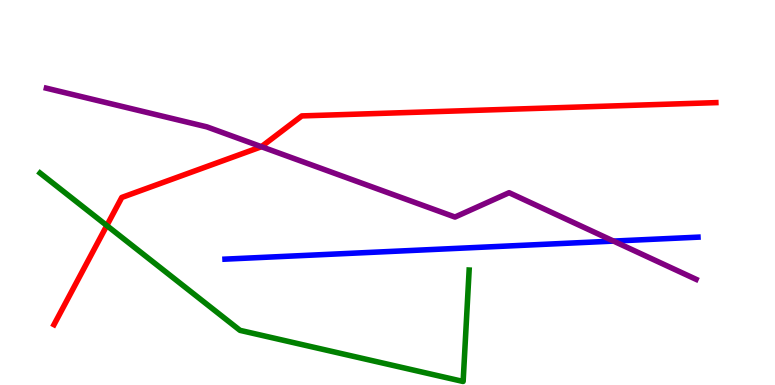[{'lines': ['blue', 'red'], 'intersections': []}, {'lines': ['green', 'red'], 'intersections': [{'x': 1.38, 'y': 4.14}]}, {'lines': ['purple', 'red'], 'intersections': [{'x': 3.37, 'y': 6.19}]}, {'lines': ['blue', 'green'], 'intersections': []}, {'lines': ['blue', 'purple'], 'intersections': [{'x': 7.92, 'y': 3.74}]}, {'lines': ['green', 'purple'], 'intersections': []}]